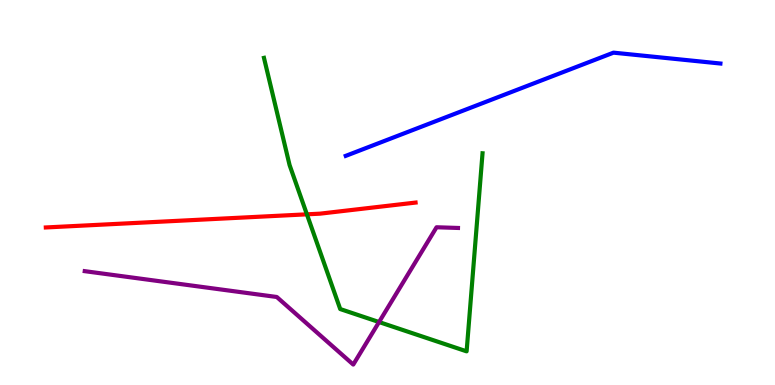[{'lines': ['blue', 'red'], 'intersections': []}, {'lines': ['green', 'red'], 'intersections': [{'x': 3.96, 'y': 4.43}]}, {'lines': ['purple', 'red'], 'intersections': []}, {'lines': ['blue', 'green'], 'intersections': []}, {'lines': ['blue', 'purple'], 'intersections': []}, {'lines': ['green', 'purple'], 'intersections': [{'x': 4.89, 'y': 1.64}]}]